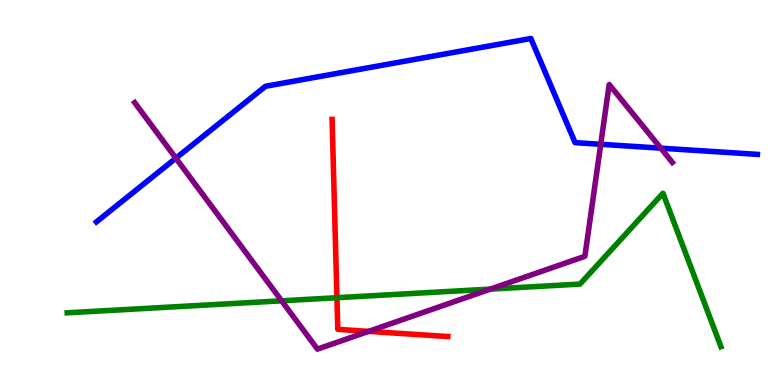[{'lines': ['blue', 'red'], 'intersections': []}, {'lines': ['green', 'red'], 'intersections': [{'x': 4.35, 'y': 2.27}]}, {'lines': ['purple', 'red'], 'intersections': [{'x': 4.76, 'y': 1.39}]}, {'lines': ['blue', 'green'], 'intersections': []}, {'lines': ['blue', 'purple'], 'intersections': [{'x': 2.27, 'y': 5.89}, {'x': 7.75, 'y': 6.25}, {'x': 8.53, 'y': 6.15}]}, {'lines': ['green', 'purple'], 'intersections': [{'x': 3.63, 'y': 2.19}, {'x': 6.33, 'y': 2.49}]}]